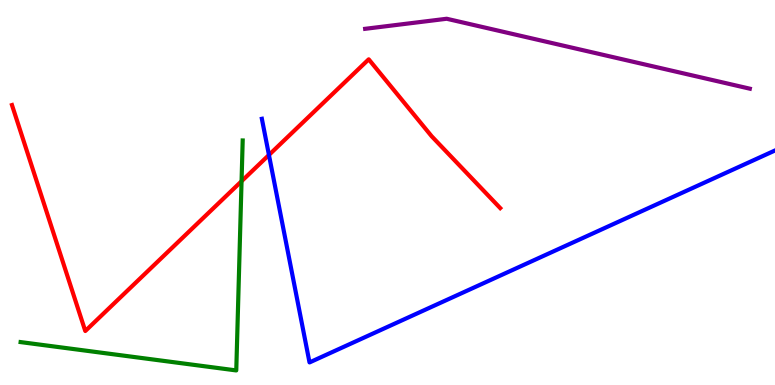[{'lines': ['blue', 'red'], 'intersections': [{'x': 3.47, 'y': 5.97}]}, {'lines': ['green', 'red'], 'intersections': [{'x': 3.12, 'y': 5.29}]}, {'lines': ['purple', 'red'], 'intersections': []}, {'lines': ['blue', 'green'], 'intersections': []}, {'lines': ['blue', 'purple'], 'intersections': []}, {'lines': ['green', 'purple'], 'intersections': []}]